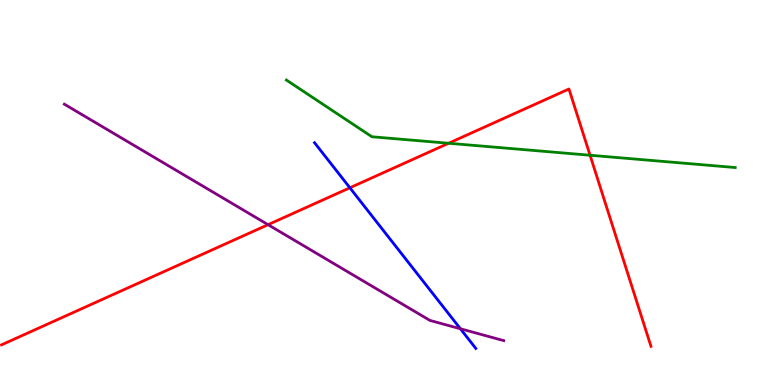[{'lines': ['blue', 'red'], 'intersections': [{'x': 4.51, 'y': 5.12}]}, {'lines': ['green', 'red'], 'intersections': [{'x': 5.79, 'y': 6.28}, {'x': 7.61, 'y': 5.97}]}, {'lines': ['purple', 'red'], 'intersections': [{'x': 3.46, 'y': 4.16}]}, {'lines': ['blue', 'green'], 'intersections': []}, {'lines': ['blue', 'purple'], 'intersections': [{'x': 5.94, 'y': 1.46}]}, {'lines': ['green', 'purple'], 'intersections': []}]